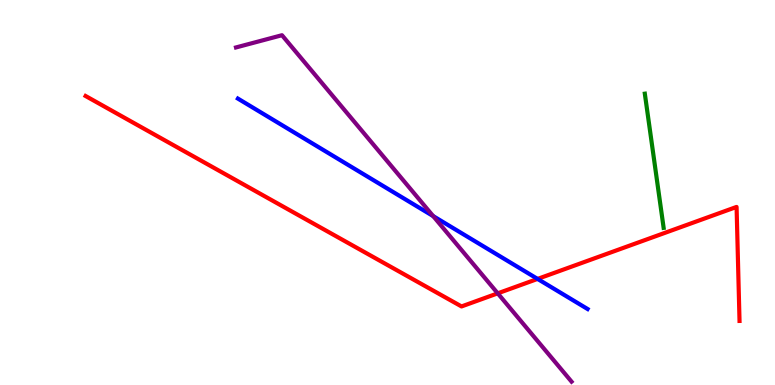[{'lines': ['blue', 'red'], 'intersections': [{'x': 6.94, 'y': 2.76}]}, {'lines': ['green', 'red'], 'intersections': []}, {'lines': ['purple', 'red'], 'intersections': [{'x': 6.42, 'y': 2.38}]}, {'lines': ['blue', 'green'], 'intersections': []}, {'lines': ['blue', 'purple'], 'intersections': [{'x': 5.59, 'y': 4.39}]}, {'lines': ['green', 'purple'], 'intersections': []}]